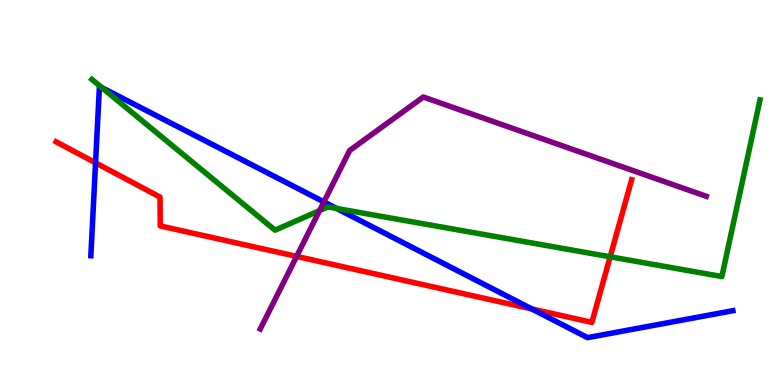[{'lines': ['blue', 'red'], 'intersections': [{'x': 1.23, 'y': 5.77}, {'x': 6.86, 'y': 1.98}]}, {'lines': ['green', 'red'], 'intersections': [{'x': 7.87, 'y': 3.33}]}, {'lines': ['purple', 'red'], 'intersections': [{'x': 3.83, 'y': 3.34}]}, {'lines': ['blue', 'green'], 'intersections': [{'x': 1.31, 'y': 7.73}, {'x': 4.34, 'y': 4.59}]}, {'lines': ['blue', 'purple'], 'intersections': [{'x': 4.18, 'y': 4.76}]}, {'lines': ['green', 'purple'], 'intersections': [{'x': 4.12, 'y': 4.53}]}]